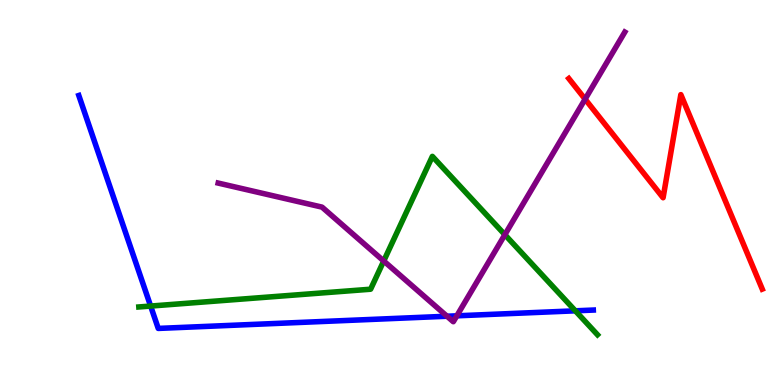[{'lines': ['blue', 'red'], 'intersections': []}, {'lines': ['green', 'red'], 'intersections': []}, {'lines': ['purple', 'red'], 'intersections': [{'x': 7.55, 'y': 7.42}]}, {'lines': ['blue', 'green'], 'intersections': [{'x': 1.94, 'y': 2.05}, {'x': 7.42, 'y': 1.93}]}, {'lines': ['blue', 'purple'], 'intersections': [{'x': 5.77, 'y': 1.79}, {'x': 5.89, 'y': 1.8}]}, {'lines': ['green', 'purple'], 'intersections': [{'x': 4.95, 'y': 3.22}, {'x': 6.51, 'y': 3.9}]}]